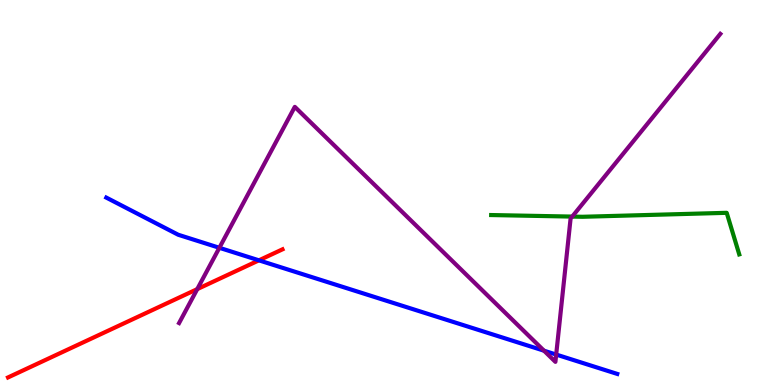[{'lines': ['blue', 'red'], 'intersections': [{'x': 3.34, 'y': 3.24}]}, {'lines': ['green', 'red'], 'intersections': []}, {'lines': ['purple', 'red'], 'intersections': [{'x': 2.55, 'y': 2.49}]}, {'lines': ['blue', 'green'], 'intersections': []}, {'lines': ['blue', 'purple'], 'intersections': [{'x': 2.83, 'y': 3.56}, {'x': 7.02, 'y': 0.891}, {'x': 7.18, 'y': 0.791}]}, {'lines': ['green', 'purple'], 'intersections': [{'x': 7.38, 'y': 4.37}]}]